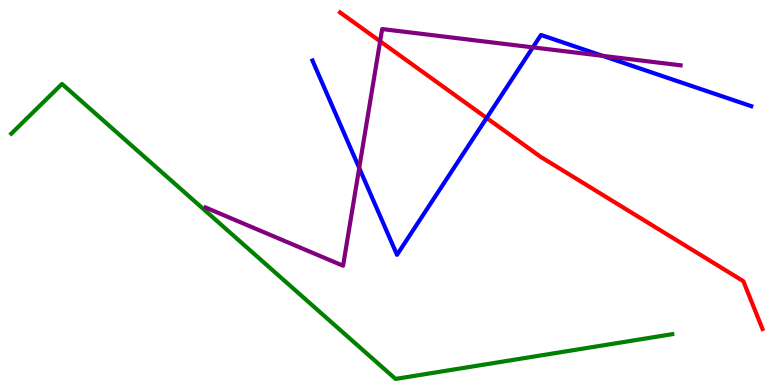[{'lines': ['blue', 'red'], 'intersections': [{'x': 6.28, 'y': 6.94}]}, {'lines': ['green', 'red'], 'intersections': []}, {'lines': ['purple', 'red'], 'intersections': [{'x': 4.9, 'y': 8.93}]}, {'lines': ['blue', 'green'], 'intersections': []}, {'lines': ['blue', 'purple'], 'intersections': [{'x': 4.63, 'y': 5.64}, {'x': 6.88, 'y': 8.77}, {'x': 7.78, 'y': 8.55}]}, {'lines': ['green', 'purple'], 'intersections': []}]